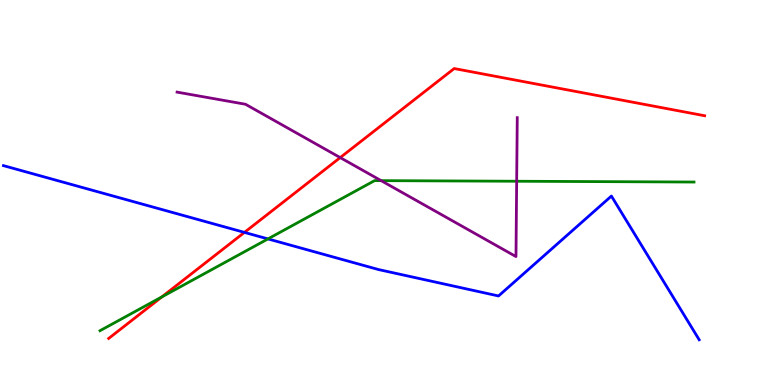[{'lines': ['blue', 'red'], 'intersections': [{'x': 3.15, 'y': 3.96}]}, {'lines': ['green', 'red'], 'intersections': [{'x': 2.09, 'y': 2.29}]}, {'lines': ['purple', 'red'], 'intersections': [{'x': 4.39, 'y': 5.91}]}, {'lines': ['blue', 'green'], 'intersections': [{'x': 3.46, 'y': 3.79}]}, {'lines': ['blue', 'purple'], 'intersections': []}, {'lines': ['green', 'purple'], 'intersections': [{'x': 4.92, 'y': 5.31}, {'x': 6.67, 'y': 5.29}]}]